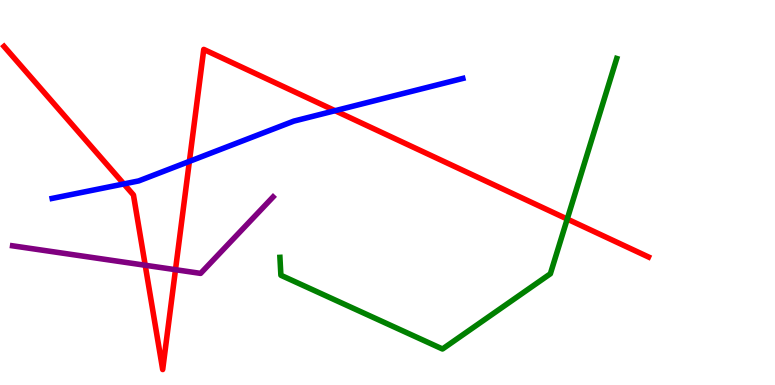[{'lines': ['blue', 'red'], 'intersections': [{'x': 1.6, 'y': 5.22}, {'x': 2.44, 'y': 5.81}, {'x': 4.32, 'y': 7.12}]}, {'lines': ['green', 'red'], 'intersections': [{'x': 7.32, 'y': 4.31}]}, {'lines': ['purple', 'red'], 'intersections': [{'x': 1.87, 'y': 3.11}, {'x': 2.26, 'y': 2.99}]}, {'lines': ['blue', 'green'], 'intersections': []}, {'lines': ['blue', 'purple'], 'intersections': []}, {'lines': ['green', 'purple'], 'intersections': []}]